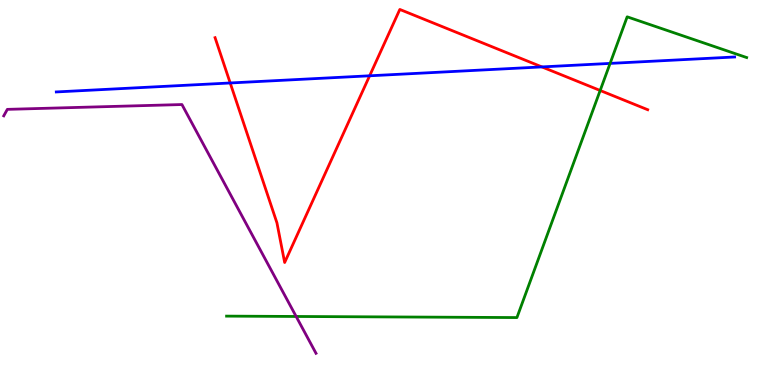[{'lines': ['blue', 'red'], 'intersections': [{'x': 2.97, 'y': 7.84}, {'x': 4.77, 'y': 8.03}, {'x': 6.99, 'y': 8.26}]}, {'lines': ['green', 'red'], 'intersections': [{'x': 7.74, 'y': 7.65}]}, {'lines': ['purple', 'red'], 'intersections': []}, {'lines': ['blue', 'green'], 'intersections': [{'x': 7.87, 'y': 8.35}]}, {'lines': ['blue', 'purple'], 'intersections': []}, {'lines': ['green', 'purple'], 'intersections': [{'x': 3.82, 'y': 1.78}]}]